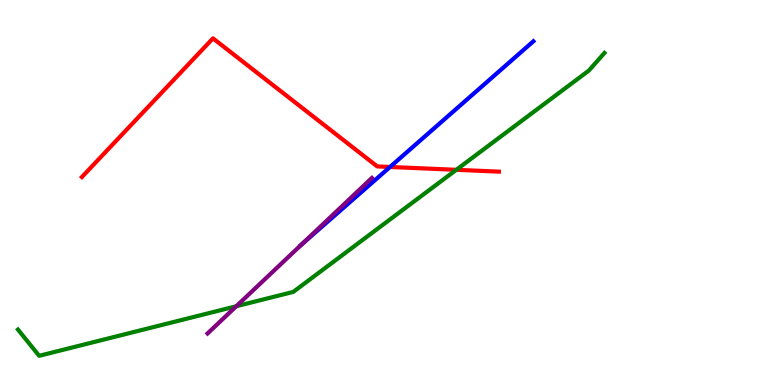[{'lines': ['blue', 'red'], 'intersections': [{'x': 5.03, 'y': 5.66}]}, {'lines': ['green', 'red'], 'intersections': [{'x': 5.89, 'y': 5.59}]}, {'lines': ['purple', 'red'], 'intersections': []}, {'lines': ['blue', 'green'], 'intersections': []}, {'lines': ['blue', 'purple'], 'intersections': [{'x': 3.89, 'y': 3.64}]}, {'lines': ['green', 'purple'], 'intersections': [{'x': 3.05, 'y': 2.05}]}]